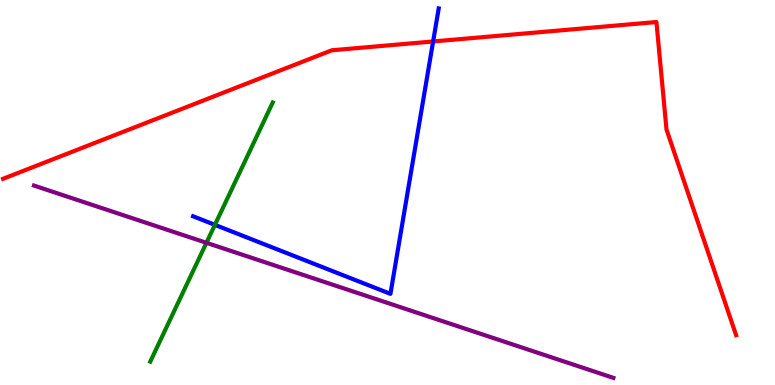[{'lines': ['blue', 'red'], 'intersections': [{'x': 5.59, 'y': 8.92}]}, {'lines': ['green', 'red'], 'intersections': []}, {'lines': ['purple', 'red'], 'intersections': []}, {'lines': ['blue', 'green'], 'intersections': [{'x': 2.77, 'y': 4.16}]}, {'lines': ['blue', 'purple'], 'intersections': []}, {'lines': ['green', 'purple'], 'intersections': [{'x': 2.66, 'y': 3.69}]}]